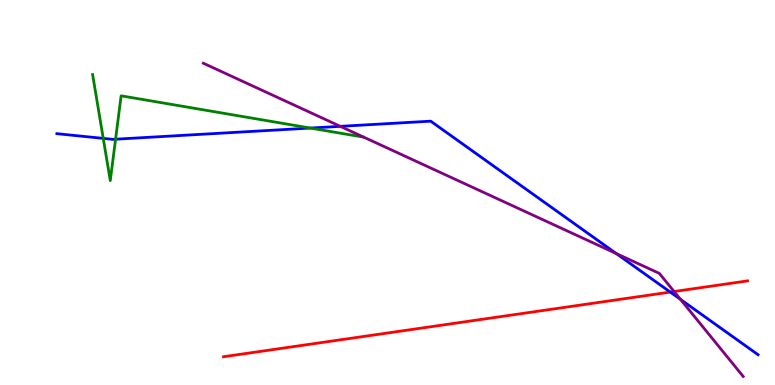[{'lines': ['blue', 'red'], 'intersections': [{'x': 8.65, 'y': 2.41}]}, {'lines': ['green', 'red'], 'intersections': []}, {'lines': ['purple', 'red'], 'intersections': [{'x': 8.7, 'y': 2.43}]}, {'lines': ['blue', 'green'], 'intersections': [{'x': 1.33, 'y': 6.41}, {'x': 1.49, 'y': 6.38}, {'x': 4.0, 'y': 6.67}]}, {'lines': ['blue', 'purple'], 'intersections': [{'x': 4.39, 'y': 6.72}, {'x': 7.95, 'y': 3.42}, {'x': 8.78, 'y': 2.22}]}, {'lines': ['green', 'purple'], 'intersections': []}]